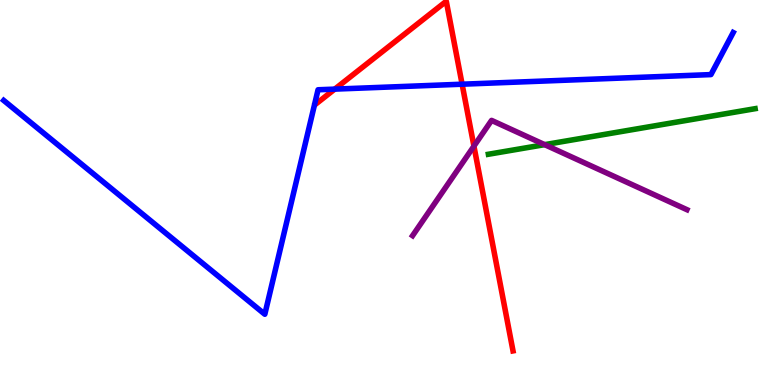[{'lines': ['blue', 'red'], 'intersections': [{'x': 4.32, 'y': 7.69}, {'x': 5.96, 'y': 7.81}]}, {'lines': ['green', 'red'], 'intersections': []}, {'lines': ['purple', 'red'], 'intersections': [{'x': 6.12, 'y': 6.2}]}, {'lines': ['blue', 'green'], 'intersections': []}, {'lines': ['blue', 'purple'], 'intersections': []}, {'lines': ['green', 'purple'], 'intersections': [{'x': 7.03, 'y': 6.24}]}]